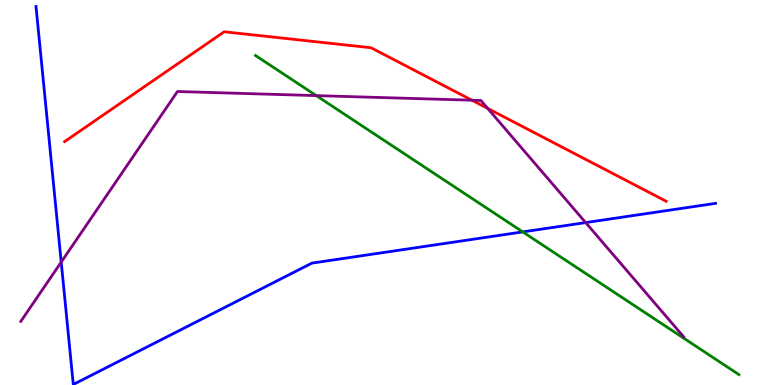[{'lines': ['blue', 'red'], 'intersections': []}, {'lines': ['green', 'red'], 'intersections': []}, {'lines': ['purple', 'red'], 'intersections': [{'x': 6.09, 'y': 7.4}, {'x': 6.29, 'y': 7.18}]}, {'lines': ['blue', 'green'], 'intersections': [{'x': 6.75, 'y': 3.98}]}, {'lines': ['blue', 'purple'], 'intersections': [{'x': 0.79, 'y': 3.19}, {'x': 7.56, 'y': 4.22}]}, {'lines': ['green', 'purple'], 'intersections': [{'x': 4.08, 'y': 7.52}]}]